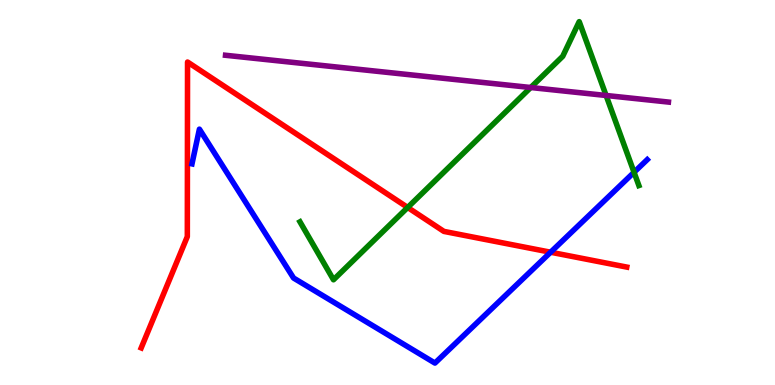[{'lines': ['blue', 'red'], 'intersections': [{'x': 7.1, 'y': 3.45}]}, {'lines': ['green', 'red'], 'intersections': [{'x': 5.26, 'y': 4.61}]}, {'lines': ['purple', 'red'], 'intersections': []}, {'lines': ['blue', 'green'], 'intersections': [{'x': 8.18, 'y': 5.53}]}, {'lines': ['blue', 'purple'], 'intersections': []}, {'lines': ['green', 'purple'], 'intersections': [{'x': 6.85, 'y': 7.73}, {'x': 7.82, 'y': 7.52}]}]